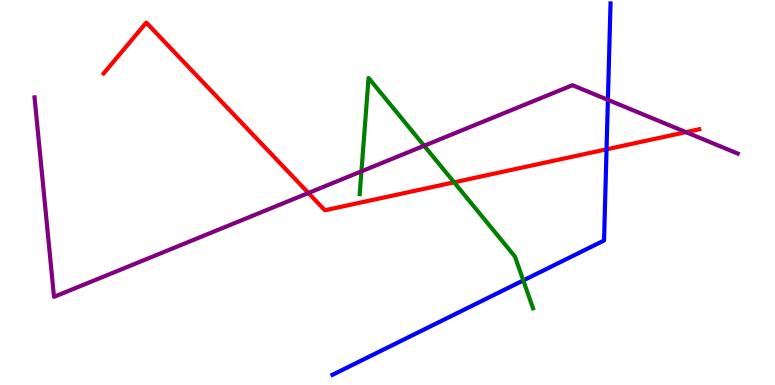[{'lines': ['blue', 'red'], 'intersections': [{'x': 7.83, 'y': 6.12}]}, {'lines': ['green', 'red'], 'intersections': [{'x': 5.86, 'y': 5.26}]}, {'lines': ['purple', 'red'], 'intersections': [{'x': 3.98, 'y': 4.99}, {'x': 8.85, 'y': 6.57}]}, {'lines': ['blue', 'green'], 'intersections': [{'x': 6.75, 'y': 2.72}]}, {'lines': ['blue', 'purple'], 'intersections': [{'x': 7.84, 'y': 7.41}]}, {'lines': ['green', 'purple'], 'intersections': [{'x': 4.66, 'y': 5.55}, {'x': 5.47, 'y': 6.21}]}]